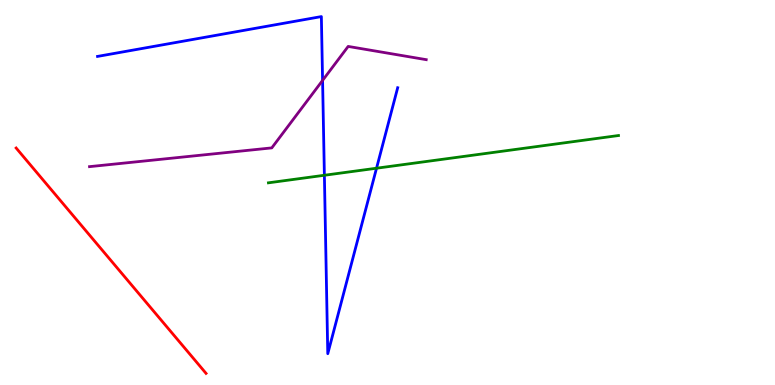[{'lines': ['blue', 'red'], 'intersections': []}, {'lines': ['green', 'red'], 'intersections': []}, {'lines': ['purple', 'red'], 'intersections': []}, {'lines': ['blue', 'green'], 'intersections': [{'x': 4.19, 'y': 5.45}, {'x': 4.86, 'y': 5.63}]}, {'lines': ['blue', 'purple'], 'intersections': [{'x': 4.16, 'y': 7.91}]}, {'lines': ['green', 'purple'], 'intersections': []}]